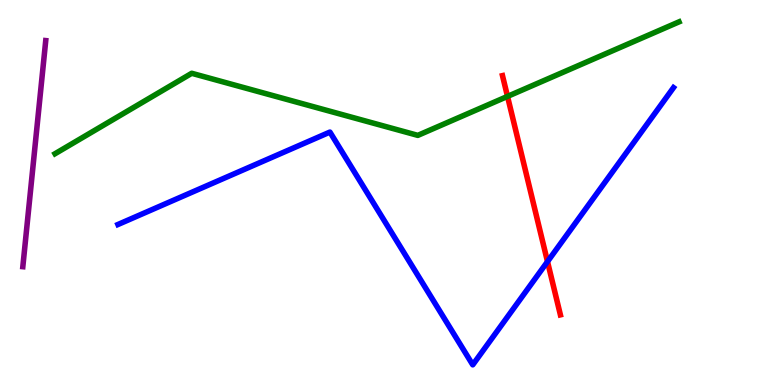[{'lines': ['blue', 'red'], 'intersections': [{'x': 7.06, 'y': 3.2}]}, {'lines': ['green', 'red'], 'intersections': [{'x': 6.55, 'y': 7.5}]}, {'lines': ['purple', 'red'], 'intersections': []}, {'lines': ['blue', 'green'], 'intersections': []}, {'lines': ['blue', 'purple'], 'intersections': []}, {'lines': ['green', 'purple'], 'intersections': []}]